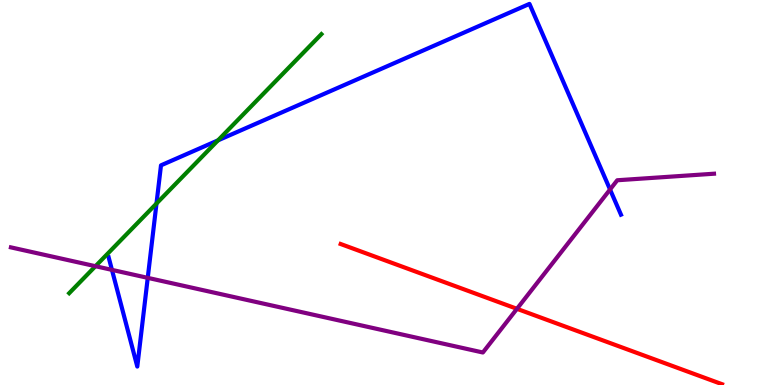[{'lines': ['blue', 'red'], 'intersections': []}, {'lines': ['green', 'red'], 'intersections': []}, {'lines': ['purple', 'red'], 'intersections': [{'x': 6.67, 'y': 1.98}]}, {'lines': ['blue', 'green'], 'intersections': [{'x': 2.02, 'y': 4.71}, {'x': 2.81, 'y': 6.35}]}, {'lines': ['blue', 'purple'], 'intersections': [{'x': 1.44, 'y': 2.99}, {'x': 1.91, 'y': 2.78}, {'x': 7.87, 'y': 5.08}]}, {'lines': ['green', 'purple'], 'intersections': [{'x': 1.23, 'y': 3.09}]}]